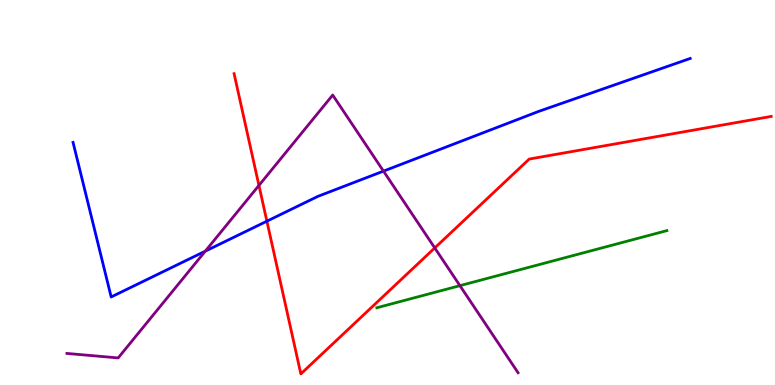[{'lines': ['blue', 'red'], 'intersections': [{'x': 3.44, 'y': 4.25}]}, {'lines': ['green', 'red'], 'intersections': []}, {'lines': ['purple', 'red'], 'intersections': [{'x': 3.34, 'y': 5.18}, {'x': 5.61, 'y': 3.56}]}, {'lines': ['blue', 'green'], 'intersections': []}, {'lines': ['blue', 'purple'], 'intersections': [{'x': 2.65, 'y': 3.48}, {'x': 4.95, 'y': 5.56}]}, {'lines': ['green', 'purple'], 'intersections': [{'x': 5.93, 'y': 2.58}]}]